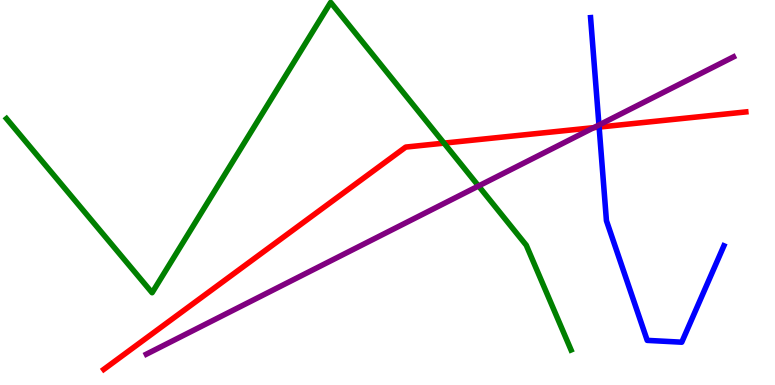[{'lines': ['blue', 'red'], 'intersections': [{'x': 7.73, 'y': 6.7}]}, {'lines': ['green', 'red'], 'intersections': [{'x': 5.73, 'y': 6.28}]}, {'lines': ['purple', 'red'], 'intersections': [{'x': 7.66, 'y': 6.68}]}, {'lines': ['blue', 'green'], 'intersections': []}, {'lines': ['blue', 'purple'], 'intersections': [{'x': 7.73, 'y': 6.75}]}, {'lines': ['green', 'purple'], 'intersections': [{'x': 6.17, 'y': 5.17}]}]